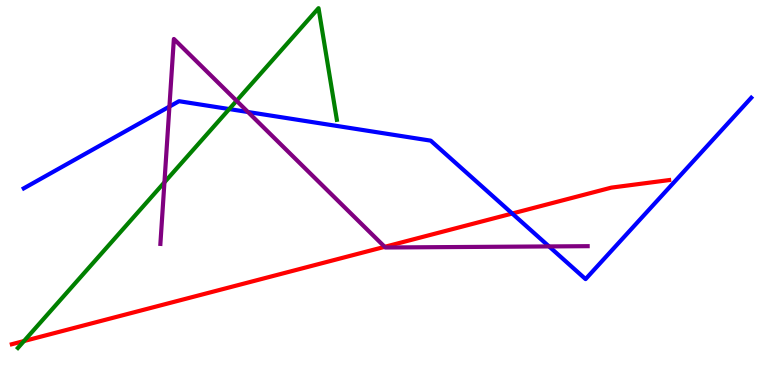[{'lines': ['blue', 'red'], 'intersections': [{'x': 6.61, 'y': 4.45}]}, {'lines': ['green', 'red'], 'intersections': [{'x': 0.31, 'y': 1.14}]}, {'lines': ['purple', 'red'], 'intersections': [{'x': 4.96, 'y': 3.59}]}, {'lines': ['blue', 'green'], 'intersections': [{'x': 2.96, 'y': 7.17}]}, {'lines': ['blue', 'purple'], 'intersections': [{'x': 2.19, 'y': 7.23}, {'x': 3.2, 'y': 7.09}, {'x': 7.08, 'y': 3.6}]}, {'lines': ['green', 'purple'], 'intersections': [{'x': 2.12, 'y': 5.26}, {'x': 3.05, 'y': 7.38}]}]